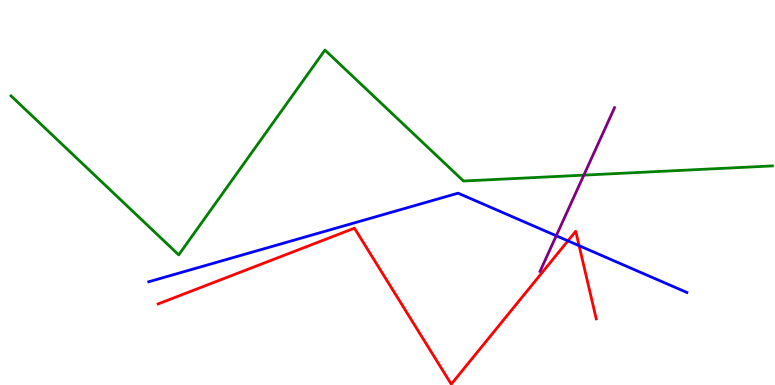[{'lines': ['blue', 'red'], 'intersections': [{'x': 7.33, 'y': 3.74}, {'x': 7.47, 'y': 3.62}]}, {'lines': ['green', 'red'], 'intersections': []}, {'lines': ['purple', 'red'], 'intersections': []}, {'lines': ['blue', 'green'], 'intersections': []}, {'lines': ['blue', 'purple'], 'intersections': [{'x': 7.18, 'y': 3.88}]}, {'lines': ['green', 'purple'], 'intersections': [{'x': 7.53, 'y': 5.45}]}]